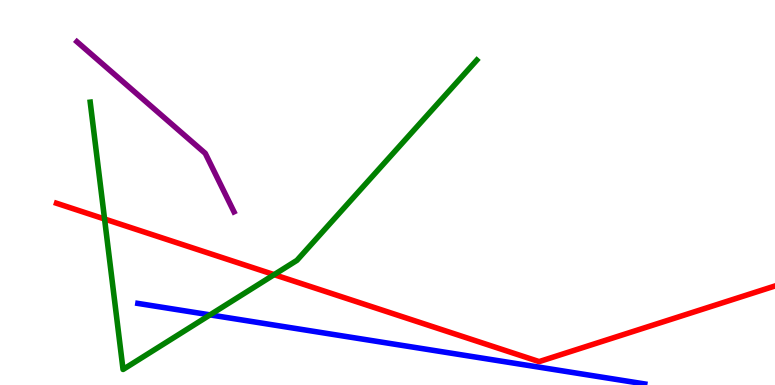[{'lines': ['blue', 'red'], 'intersections': []}, {'lines': ['green', 'red'], 'intersections': [{'x': 1.35, 'y': 4.31}, {'x': 3.54, 'y': 2.87}]}, {'lines': ['purple', 'red'], 'intersections': []}, {'lines': ['blue', 'green'], 'intersections': [{'x': 2.71, 'y': 1.82}]}, {'lines': ['blue', 'purple'], 'intersections': []}, {'lines': ['green', 'purple'], 'intersections': []}]